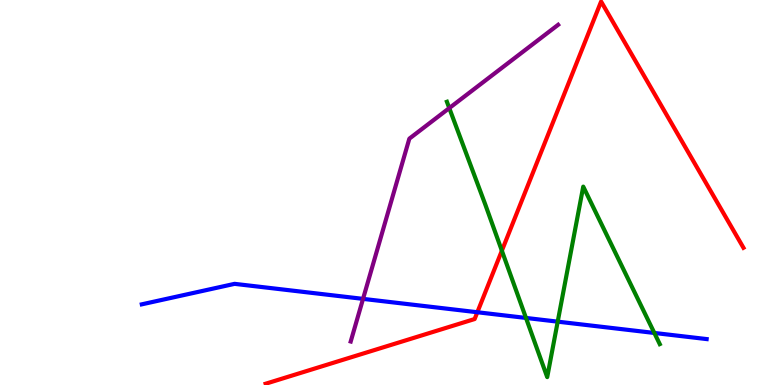[{'lines': ['blue', 'red'], 'intersections': [{'x': 6.16, 'y': 1.89}]}, {'lines': ['green', 'red'], 'intersections': [{'x': 6.48, 'y': 3.49}]}, {'lines': ['purple', 'red'], 'intersections': []}, {'lines': ['blue', 'green'], 'intersections': [{'x': 6.79, 'y': 1.74}, {'x': 7.2, 'y': 1.65}, {'x': 8.44, 'y': 1.35}]}, {'lines': ['blue', 'purple'], 'intersections': [{'x': 4.68, 'y': 2.24}]}, {'lines': ['green', 'purple'], 'intersections': [{'x': 5.8, 'y': 7.19}]}]